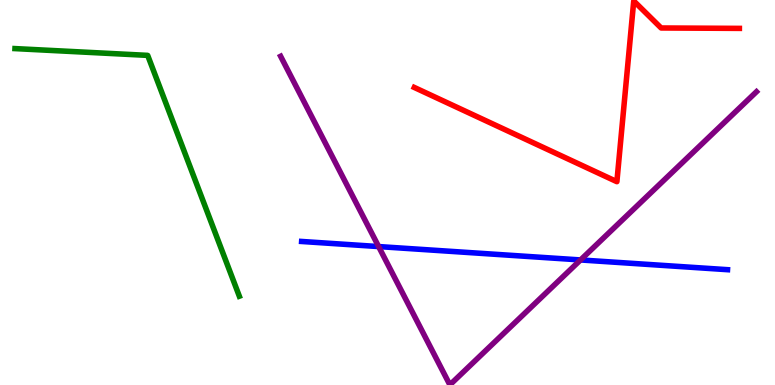[{'lines': ['blue', 'red'], 'intersections': []}, {'lines': ['green', 'red'], 'intersections': []}, {'lines': ['purple', 'red'], 'intersections': []}, {'lines': ['blue', 'green'], 'intersections': []}, {'lines': ['blue', 'purple'], 'intersections': [{'x': 4.89, 'y': 3.6}, {'x': 7.49, 'y': 3.25}]}, {'lines': ['green', 'purple'], 'intersections': []}]